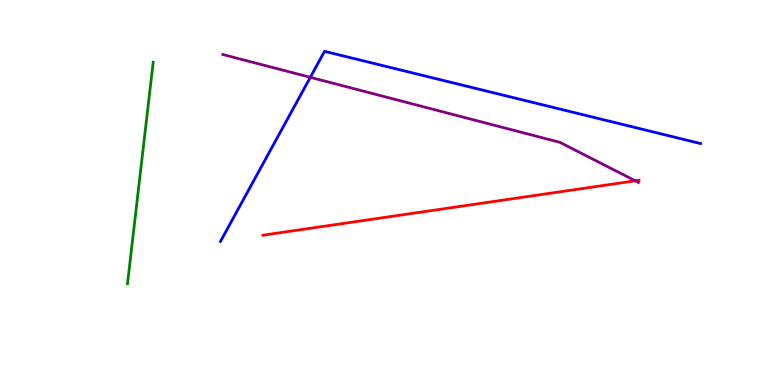[{'lines': ['blue', 'red'], 'intersections': []}, {'lines': ['green', 'red'], 'intersections': []}, {'lines': ['purple', 'red'], 'intersections': [{'x': 8.2, 'y': 5.3}]}, {'lines': ['blue', 'green'], 'intersections': []}, {'lines': ['blue', 'purple'], 'intersections': [{'x': 4.0, 'y': 7.99}]}, {'lines': ['green', 'purple'], 'intersections': []}]